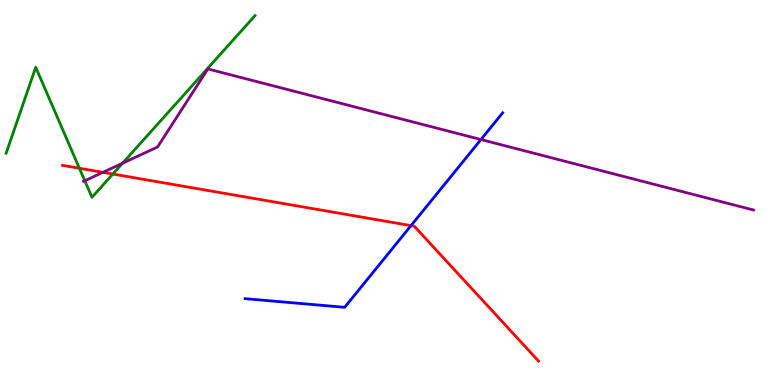[{'lines': ['blue', 'red'], 'intersections': [{'x': 5.3, 'y': 4.14}]}, {'lines': ['green', 'red'], 'intersections': [{'x': 1.02, 'y': 5.63}, {'x': 1.46, 'y': 5.48}]}, {'lines': ['purple', 'red'], 'intersections': [{'x': 1.33, 'y': 5.52}]}, {'lines': ['blue', 'green'], 'intersections': []}, {'lines': ['blue', 'purple'], 'intersections': [{'x': 6.21, 'y': 6.38}]}, {'lines': ['green', 'purple'], 'intersections': [{'x': 1.09, 'y': 5.3}, {'x': 1.58, 'y': 5.76}]}]